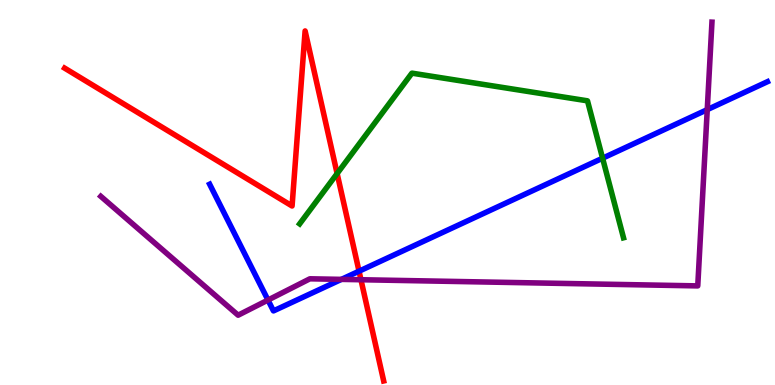[{'lines': ['blue', 'red'], 'intersections': [{'x': 4.63, 'y': 2.96}]}, {'lines': ['green', 'red'], 'intersections': [{'x': 4.35, 'y': 5.49}]}, {'lines': ['purple', 'red'], 'intersections': [{'x': 4.66, 'y': 2.73}]}, {'lines': ['blue', 'green'], 'intersections': [{'x': 7.78, 'y': 5.89}]}, {'lines': ['blue', 'purple'], 'intersections': [{'x': 3.46, 'y': 2.21}, {'x': 4.41, 'y': 2.74}, {'x': 9.13, 'y': 7.15}]}, {'lines': ['green', 'purple'], 'intersections': []}]